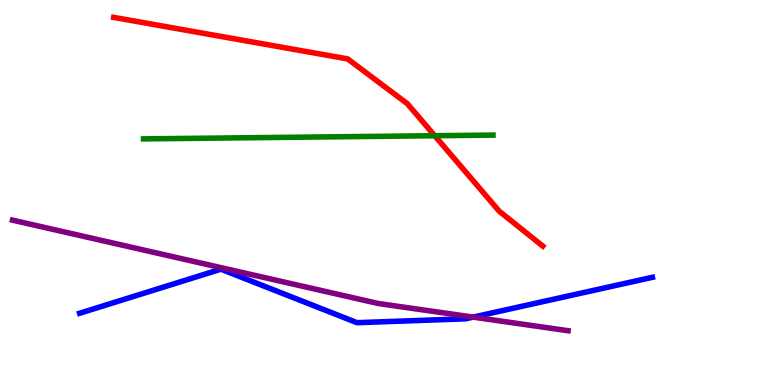[{'lines': ['blue', 'red'], 'intersections': []}, {'lines': ['green', 'red'], 'intersections': [{'x': 5.61, 'y': 6.47}]}, {'lines': ['purple', 'red'], 'intersections': []}, {'lines': ['blue', 'green'], 'intersections': []}, {'lines': ['blue', 'purple'], 'intersections': [{'x': 6.11, 'y': 1.76}]}, {'lines': ['green', 'purple'], 'intersections': []}]